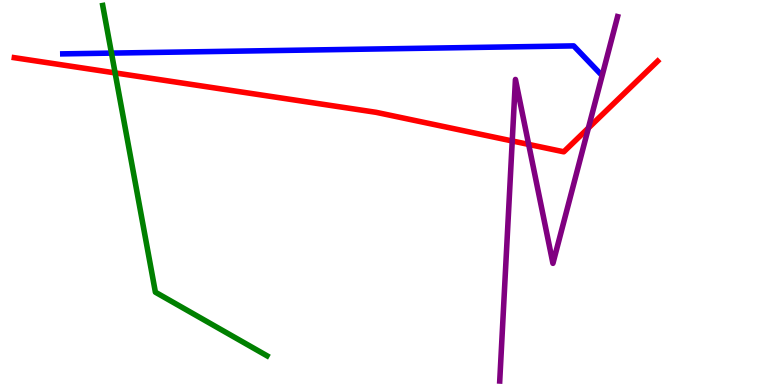[{'lines': ['blue', 'red'], 'intersections': []}, {'lines': ['green', 'red'], 'intersections': [{'x': 1.49, 'y': 8.11}]}, {'lines': ['purple', 'red'], 'intersections': [{'x': 6.61, 'y': 6.34}, {'x': 6.82, 'y': 6.25}, {'x': 7.59, 'y': 6.68}]}, {'lines': ['blue', 'green'], 'intersections': [{'x': 1.44, 'y': 8.62}]}, {'lines': ['blue', 'purple'], 'intersections': []}, {'lines': ['green', 'purple'], 'intersections': []}]